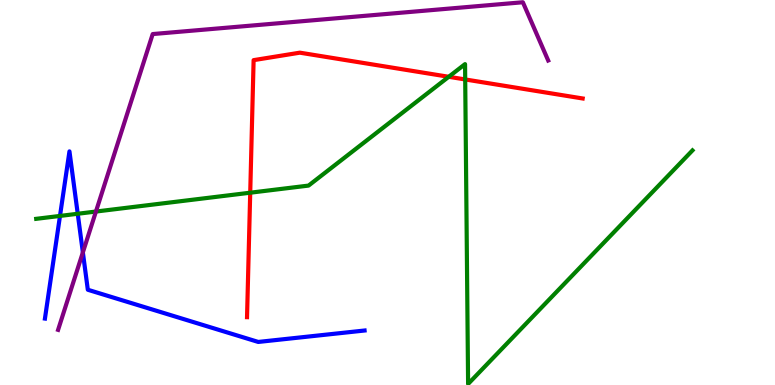[{'lines': ['blue', 'red'], 'intersections': []}, {'lines': ['green', 'red'], 'intersections': [{'x': 3.23, 'y': 4.99}, {'x': 5.79, 'y': 8.01}, {'x': 6.0, 'y': 7.94}]}, {'lines': ['purple', 'red'], 'intersections': []}, {'lines': ['blue', 'green'], 'intersections': [{'x': 0.774, 'y': 4.39}, {'x': 1.0, 'y': 4.45}]}, {'lines': ['blue', 'purple'], 'intersections': [{'x': 1.07, 'y': 3.44}]}, {'lines': ['green', 'purple'], 'intersections': [{'x': 1.24, 'y': 4.51}]}]